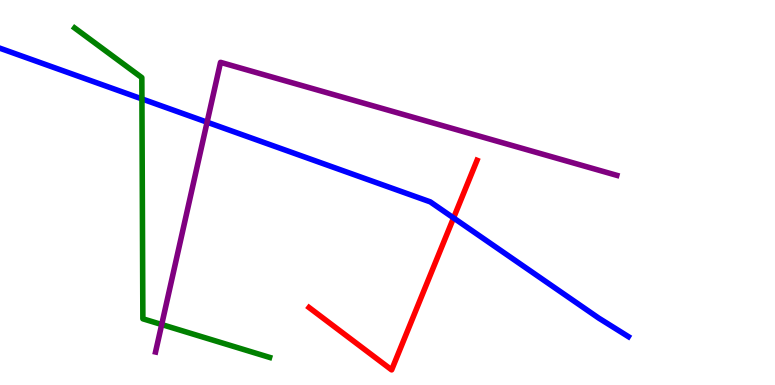[{'lines': ['blue', 'red'], 'intersections': [{'x': 5.85, 'y': 4.34}]}, {'lines': ['green', 'red'], 'intersections': []}, {'lines': ['purple', 'red'], 'intersections': []}, {'lines': ['blue', 'green'], 'intersections': [{'x': 1.83, 'y': 7.43}]}, {'lines': ['blue', 'purple'], 'intersections': [{'x': 2.67, 'y': 6.83}]}, {'lines': ['green', 'purple'], 'intersections': [{'x': 2.09, 'y': 1.57}]}]